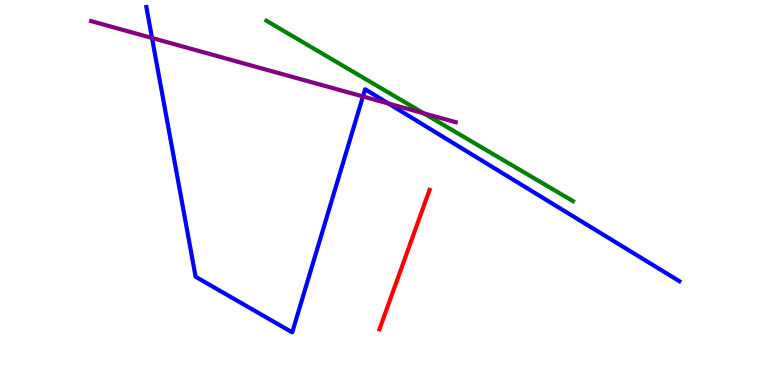[{'lines': ['blue', 'red'], 'intersections': []}, {'lines': ['green', 'red'], 'intersections': []}, {'lines': ['purple', 'red'], 'intersections': []}, {'lines': ['blue', 'green'], 'intersections': []}, {'lines': ['blue', 'purple'], 'intersections': [{'x': 1.96, 'y': 9.01}, {'x': 4.68, 'y': 7.49}, {'x': 5.01, 'y': 7.31}]}, {'lines': ['green', 'purple'], 'intersections': [{'x': 5.47, 'y': 7.06}]}]